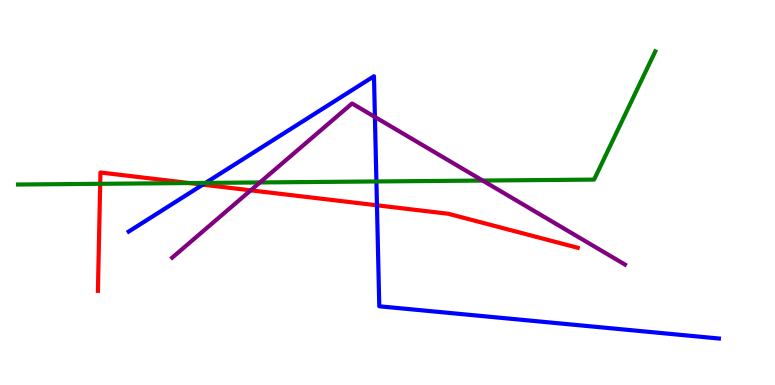[{'lines': ['blue', 'red'], 'intersections': [{'x': 2.62, 'y': 5.2}, {'x': 4.86, 'y': 4.67}]}, {'lines': ['green', 'red'], 'intersections': [{'x': 1.29, 'y': 5.23}, {'x': 2.44, 'y': 5.25}]}, {'lines': ['purple', 'red'], 'intersections': [{'x': 3.24, 'y': 5.06}]}, {'lines': ['blue', 'green'], 'intersections': [{'x': 2.65, 'y': 5.25}, {'x': 4.86, 'y': 5.29}]}, {'lines': ['blue', 'purple'], 'intersections': [{'x': 4.84, 'y': 6.96}]}, {'lines': ['green', 'purple'], 'intersections': [{'x': 3.35, 'y': 5.26}, {'x': 6.23, 'y': 5.31}]}]